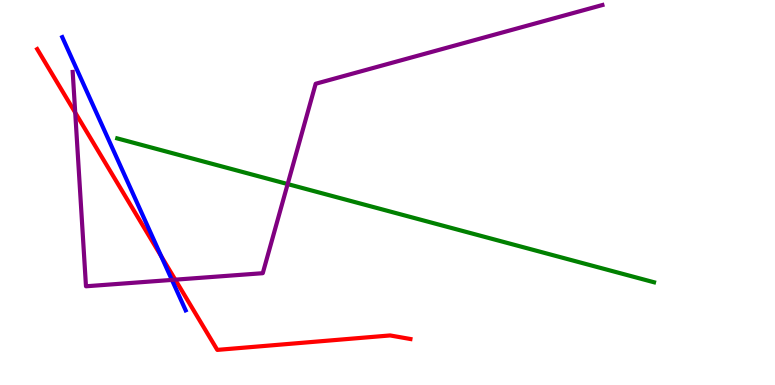[{'lines': ['blue', 'red'], 'intersections': [{'x': 2.08, 'y': 3.34}]}, {'lines': ['green', 'red'], 'intersections': []}, {'lines': ['purple', 'red'], 'intersections': [{'x': 0.971, 'y': 7.08}, {'x': 2.26, 'y': 2.74}]}, {'lines': ['blue', 'green'], 'intersections': []}, {'lines': ['blue', 'purple'], 'intersections': [{'x': 2.22, 'y': 2.73}]}, {'lines': ['green', 'purple'], 'intersections': [{'x': 3.71, 'y': 5.22}]}]